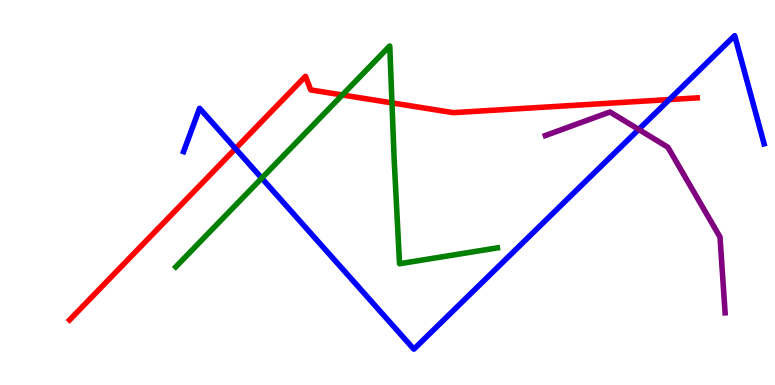[{'lines': ['blue', 'red'], 'intersections': [{'x': 3.04, 'y': 6.14}, {'x': 8.64, 'y': 7.41}]}, {'lines': ['green', 'red'], 'intersections': [{'x': 4.42, 'y': 7.53}, {'x': 5.06, 'y': 7.33}]}, {'lines': ['purple', 'red'], 'intersections': []}, {'lines': ['blue', 'green'], 'intersections': [{'x': 3.38, 'y': 5.37}]}, {'lines': ['blue', 'purple'], 'intersections': [{'x': 8.24, 'y': 6.64}]}, {'lines': ['green', 'purple'], 'intersections': []}]